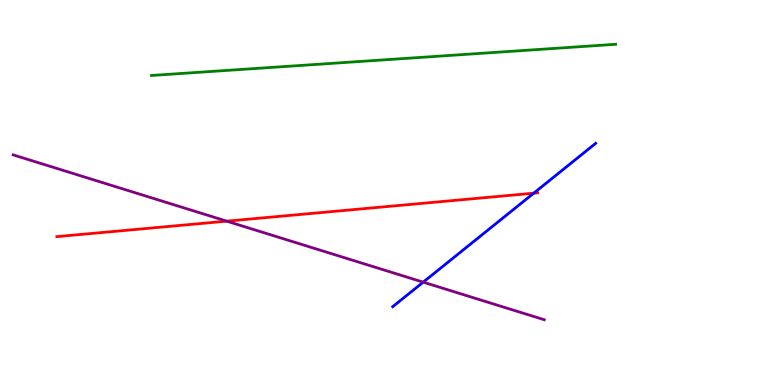[{'lines': ['blue', 'red'], 'intersections': [{'x': 6.89, 'y': 4.98}]}, {'lines': ['green', 'red'], 'intersections': []}, {'lines': ['purple', 'red'], 'intersections': [{'x': 2.93, 'y': 4.26}]}, {'lines': ['blue', 'green'], 'intersections': []}, {'lines': ['blue', 'purple'], 'intersections': [{'x': 5.46, 'y': 2.67}]}, {'lines': ['green', 'purple'], 'intersections': []}]